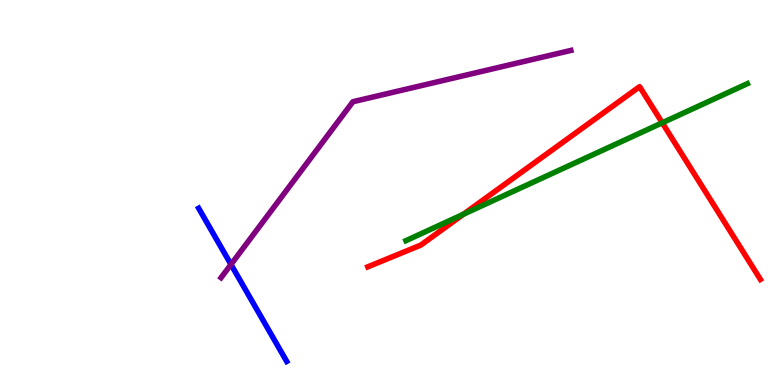[{'lines': ['blue', 'red'], 'intersections': []}, {'lines': ['green', 'red'], 'intersections': [{'x': 5.98, 'y': 4.44}, {'x': 8.55, 'y': 6.81}]}, {'lines': ['purple', 'red'], 'intersections': []}, {'lines': ['blue', 'green'], 'intersections': []}, {'lines': ['blue', 'purple'], 'intersections': [{'x': 2.98, 'y': 3.13}]}, {'lines': ['green', 'purple'], 'intersections': []}]